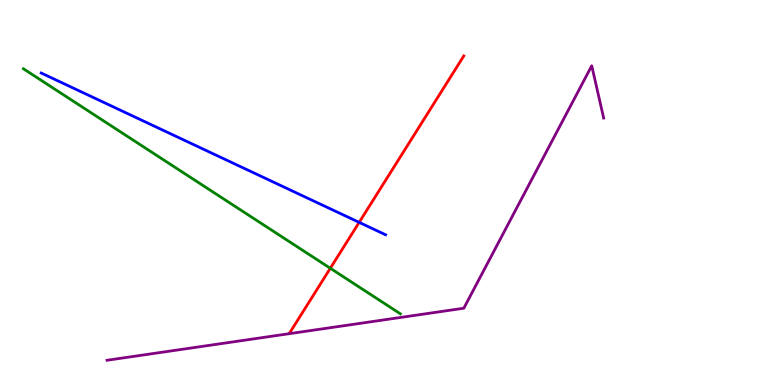[{'lines': ['blue', 'red'], 'intersections': [{'x': 4.63, 'y': 4.22}]}, {'lines': ['green', 'red'], 'intersections': [{'x': 4.26, 'y': 3.03}]}, {'lines': ['purple', 'red'], 'intersections': []}, {'lines': ['blue', 'green'], 'intersections': []}, {'lines': ['blue', 'purple'], 'intersections': []}, {'lines': ['green', 'purple'], 'intersections': []}]